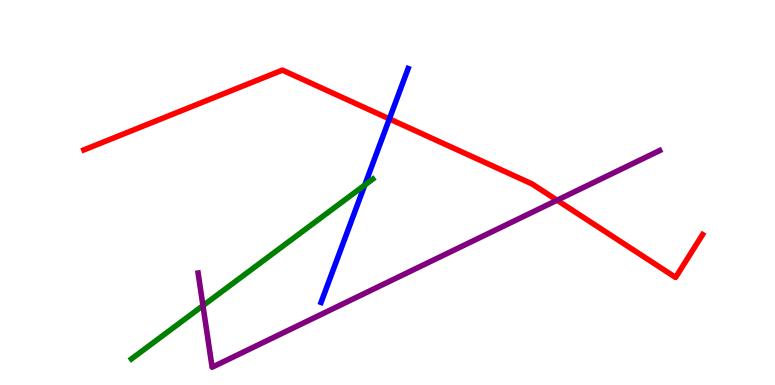[{'lines': ['blue', 'red'], 'intersections': [{'x': 5.02, 'y': 6.91}]}, {'lines': ['green', 'red'], 'intersections': []}, {'lines': ['purple', 'red'], 'intersections': [{'x': 7.19, 'y': 4.8}]}, {'lines': ['blue', 'green'], 'intersections': [{'x': 4.71, 'y': 5.19}]}, {'lines': ['blue', 'purple'], 'intersections': []}, {'lines': ['green', 'purple'], 'intersections': [{'x': 2.62, 'y': 2.06}]}]